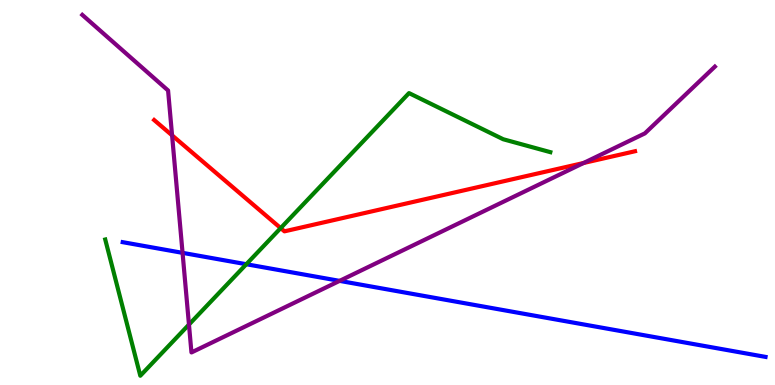[{'lines': ['blue', 'red'], 'intersections': []}, {'lines': ['green', 'red'], 'intersections': [{'x': 3.62, 'y': 4.08}]}, {'lines': ['purple', 'red'], 'intersections': [{'x': 2.22, 'y': 6.48}, {'x': 7.53, 'y': 5.77}]}, {'lines': ['blue', 'green'], 'intersections': [{'x': 3.18, 'y': 3.14}]}, {'lines': ['blue', 'purple'], 'intersections': [{'x': 2.36, 'y': 3.43}, {'x': 4.38, 'y': 2.7}]}, {'lines': ['green', 'purple'], 'intersections': [{'x': 2.44, 'y': 1.57}]}]